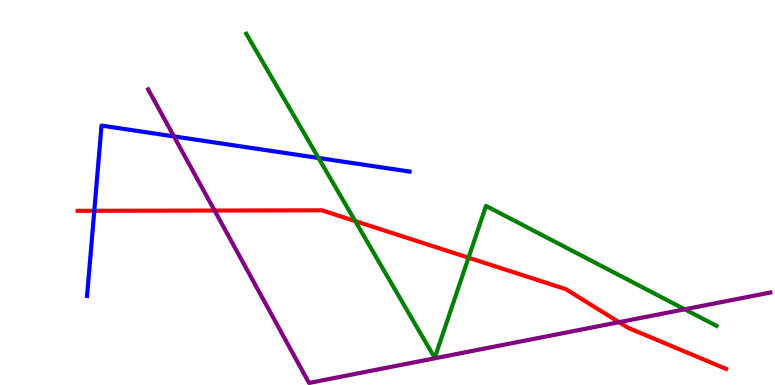[{'lines': ['blue', 'red'], 'intersections': [{'x': 1.22, 'y': 4.52}]}, {'lines': ['green', 'red'], 'intersections': [{'x': 4.58, 'y': 4.26}, {'x': 6.05, 'y': 3.31}]}, {'lines': ['purple', 'red'], 'intersections': [{'x': 2.77, 'y': 4.53}, {'x': 7.99, 'y': 1.63}]}, {'lines': ['blue', 'green'], 'intersections': [{'x': 4.11, 'y': 5.9}]}, {'lines': ['blue', 'purple'], 'intersections': [{'x': 2.24, 'y': 6.46}]}, {'lines': ['green', 'purple'], 'intersections': [{'x': 8.84, 'y': 1.97}]}]